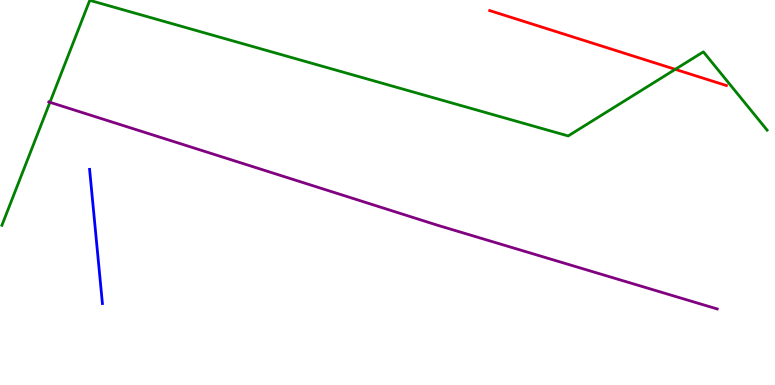[{'lines': ['blue', 'red'], 'intersections': []}, {'lines': ['green', 'red'], 'intersections': [{'x': 8.71, 'y': 8.2}]}, {'lines': ['purple', 'red'], 'intersections': []}, {'lines': ['blue', 'green'], 'intersections': []}, {'lines': ['blue', 'purple'], 'intersections': []}, {'lines': ['green', 'purple'], 'intersections': [{'x': 0.644, 'y': 7.34}]}]